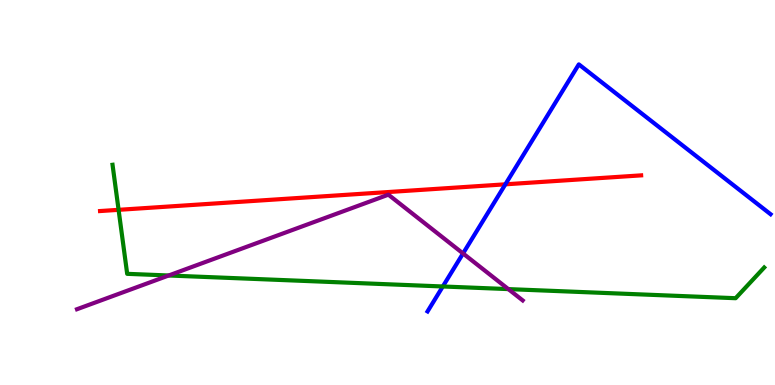[{'lines': ['blue', 'red'], 'intersections': [{'x': 6.52, 'y': 5.21}]}, {'lines': ['green', 'red'], 'intersections': [{'x': 1.53, 'y': 4.55}]}, {'lines': ['purple', 'red'], 'intersections': []}, {'lines': ['blue', 'green'], 'intersections': [{'x': 5.71, 'y': 2.56}]}, {'lines': ['blue', 'purple'], 'intersections': [{'x': 5.97, 'y': 3.42}]}, {'lines': ['green', 'purple'], 'intersections': [{'x': 2.18, 'y': 2.84}, {'x': 6.56, 'y': 2.49}]}]